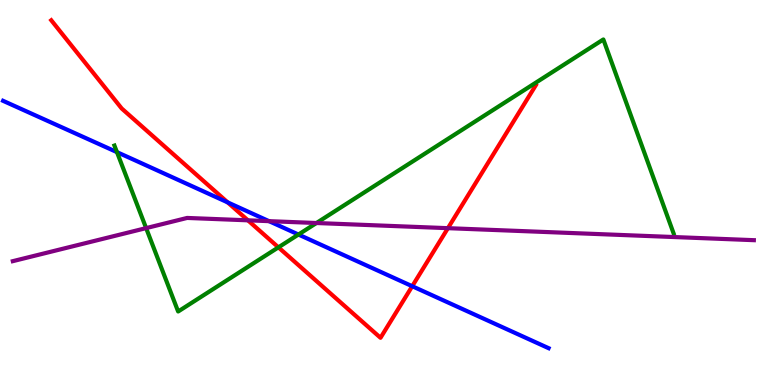[{'lines': ['blue', 'red'], 'intersections': [{'x': 2.94, 'y': 4.74}, {'x': 5.32, 'y': 2.57}]}, {'lines': ['green', 'red'], 'intersections': [{'x': 3.59, 'y': 3.58}]}, {'lines': ['purple', 'red'], 'intersections': [{'x': 3.2, 'y': 4.28}, {'x': 5.78, 'y': 4.07}]}, {'lines': ['blue', 'green'], 'intersections': [{'x': 1.51, 'y': 6.05}, {'x': 3.85, 'y': 3.91}]}, {'lines': ['blue', 'purple'], 'intersections': [{'x': 3.47, 'y': 4.26}]}, {'lines': ['green', 'purple'], 'intersections': [{'x': 1.89, 'y': 4.08}, {'x': 4.08, 'y': 4.21}]}]